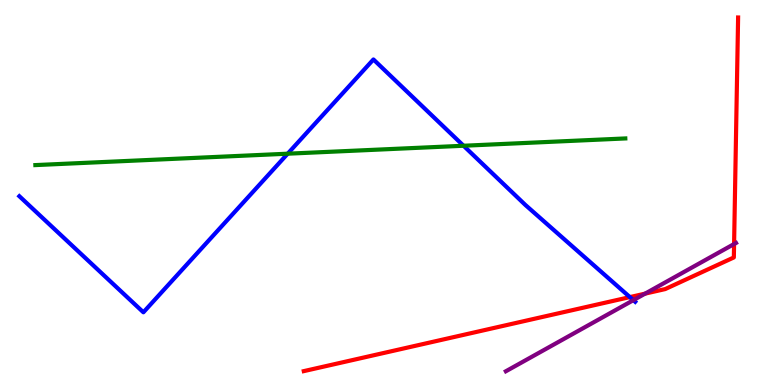[{'lines': ['blue', 'red'], 'intersections': [{'x': 8.13, 'y': 2.28}]}, {'lines': ['green', 'red'], 'intersections': []}, {'lines': ['purple', 'red'], 'intersections': [{'x': 8.32, 'y': 2.37}, {'x': 9.47, 'y': 3.66}]}, {'lines': ['blue', 'green'], 'intersections': [{'x': 3.71, 'y': 6.01}, {'x': 5.98, 'y': 6.21}]}, {'lines': ['blue', 'purple'], 'intersections': [{'x': 8.17, 'y': 2.2}]}, {'lines': ['green', 'purple'], 'intersections': []}]